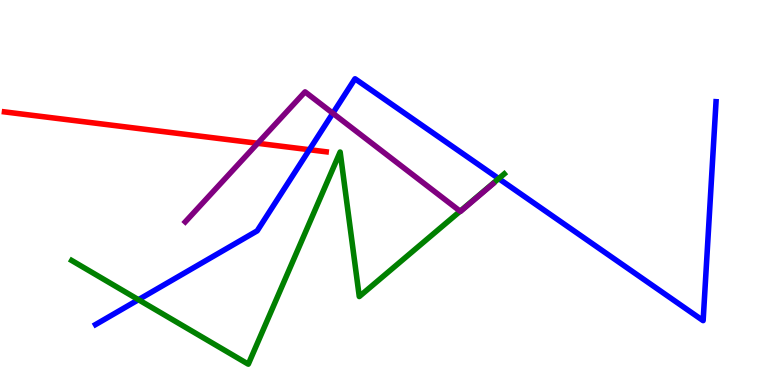[{'lines': ['blue', 'red'], 'intersections': [{'x': 3.99, 'y': 6.11}]}, {'lines': ['green', 'red'], 'intersections': []}, {'lines': ['purple', 'red'], 'intersections': [{'x': 3.32, 'y': 6.28}]}, {'lines': ['blue', 'green'], 'intersections': [{'x': 1.79, 'y': 2.22}, {'x': 6.43, 'y': 5.36}]}, {'lines': ['blue', 'purple'], 'intersections': [{'x': 4.29, 'y': 7.06}]}, {'lines': ['green', 'purple'], 'intersections': [{'x': 5.94, 'y': 4.51}]}]